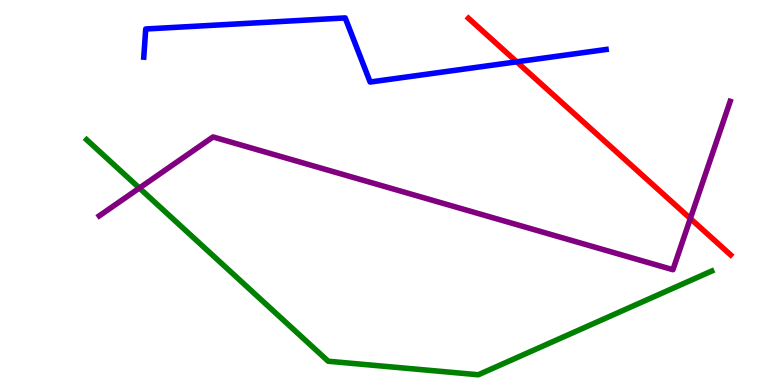[{'lines': ['blue', 'red'], 'intersections': [{'x': 6.67, 'y': 8.39}]}, {'lines': ['green', 'red'], 'intersections': []}, {'lines': ['purple', 'red'], 'intersections': [{'x': 8.91, 'y': 4.32}]}, {'lines': ['blue', 'green'], 'intersections': []}, {'lines': ['blue', 'purple'], 'intersections': []}, {'lines': ['green', 'purple'], 'intersections': [{'x': 1.8, 'y': 5.12}]}]